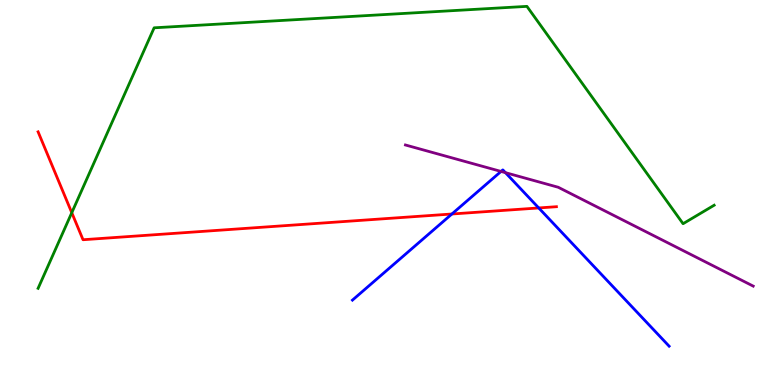[{'lines': ['blue', 'red'], 'intersections': [{'x': 5.83, 'y': 4.44}, {'x': 6.95, 'y': 4.6}]}, {'lines': ['green', 'red'], 'intersections': [{'x': 0.926, 'y': 4.48}]}, {'lines': ['purple', 'red'], 'intersections': []}, {'lines': ['blue', 'green'], 'intersections': []}, {'lines': ['blue', 'purple'], 'intersections': [{'x': 6.47, 'y': 5.55}, {'x': 6.52, 'y': 5.52}]}, {'lines': ['green', 'purple'], 'intersections': []}]